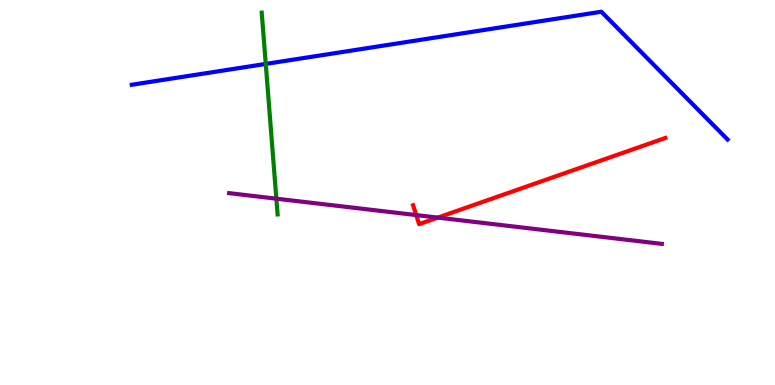[{'lines': ['blue', 'red'], 'intersections': []}, {'lines': ['green', 'red'], 'intersections': []}, {'lines': ['purple', 'red'], 'intersections': [{'x': 5.37, 'y': 4.41}, {'x': 5.65, 'y': 4.35}]}, {'lines': ['blue', 'green'], 'intersections': [{'x': 3.43, 'y': 8.34}]}, {'lines': ['blue', 'purple'], 'intersections': []}, {'lines': ['green', 'purple'], 'intersections': [{'x': 3.57, 'y': 4.84}]}]